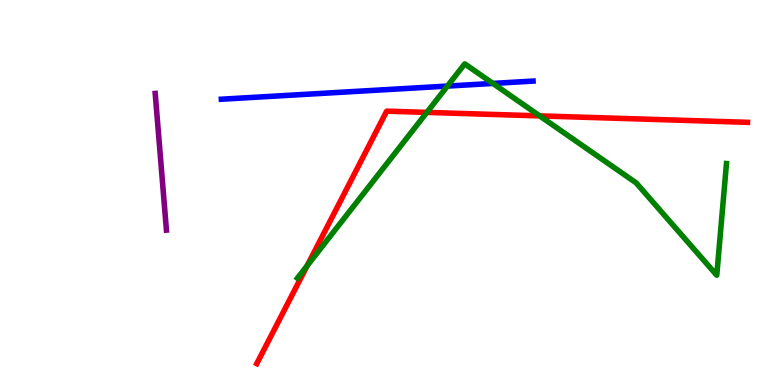[{'lines': ['blue', 'red'], 'intersections': []}, {'lines': ['green', 'red'], 'intersections': [{'x': 3.96, 'y': 3.1}, {'x': 5.51, 'y': 7.08}, {'x': 6.96, 'y': 6.99}]}, {'lines': ['purple', 'red'], 'intersections': []}, {'lines': ['blue', 'green'], 'intersections': [{'x': 5.77, 'y': 7.76}, {'x': 6.36, 'y': 7.83}]}, {'lines': ['blue', 'purple'], 'intersections': []}, {'lines': ['green', 'purple'], 'intersections': []}]